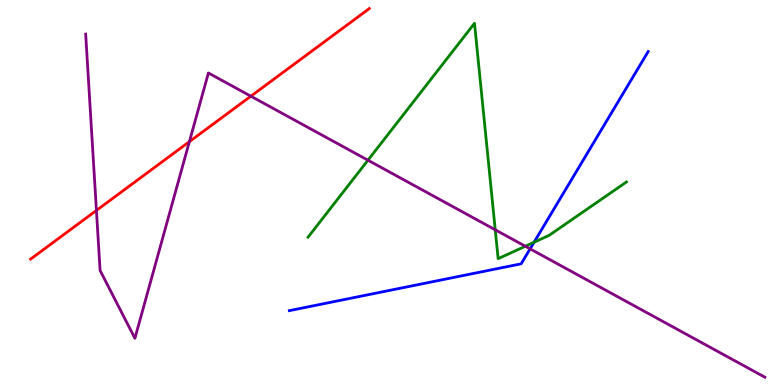[{'lines': ['blue', 'red'], 'intersections': []}, {'lines': ['green', 'red'], 'intersections': []}, {'lines': ['purple', 'red'], 'intersections': [{'x': 1.24, 'y': 4.53}, {'x': 2.44, 'y': 6.32}, {'x': 3.24, 'y': 7.5}]}, {'lines': ['blue', 'green'], 'intersections': [{'x': 6.89, 'y': 3.71}]}, {'lines': ['blue', 'purple'], 'intersections': [{'x': 6.84, 'y': 3.54}]}, {'lines': ['green', 'purple'], 'intersections': [{'x': 4.75, 'y': 5.84}, {'x': 6.39, 'y': 4.03}, {'x': 6.78, 'y': 3.6}]}]